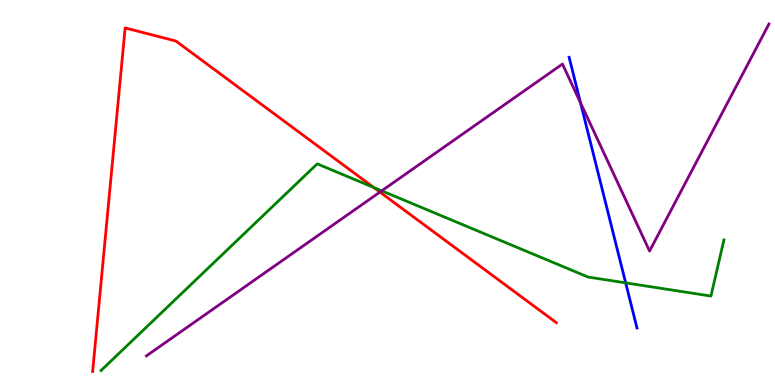[{'lines': ['blue', 'red'], 'intersections': []}, {'lines': ['green', 'red'], 'intersections': [{'x': 4.82, 'y': 5.13}]}, {'lines': ['purple', 'red'], 'intersections': [{'x': 4.9, 'y': 5.01}]}, {'lines': ['blue', 'green'], 'intersections': [{'x': 8.07, 'y': 2.65}]}, {'lines': ['blue', 'purple'], 'intersections': [{'x': 7.49, 'y': 7.33}]}, {'lines': ['green', 'purple'], 'intersections': [{'x': 4.93, 'y': 5.04}]}]